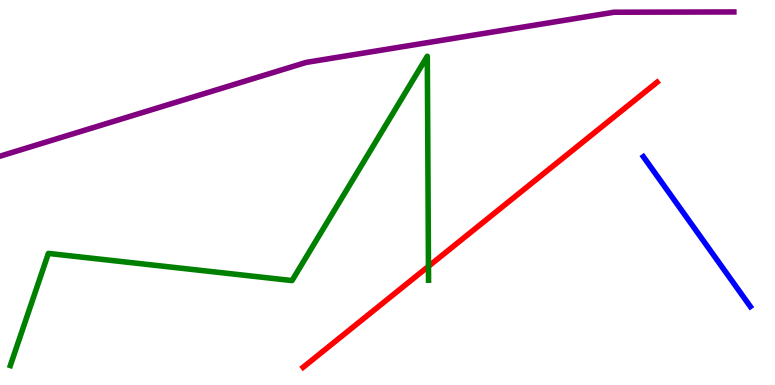[{'lines': ['blue', 'red'], 'intersections': []}, {'lines': ['green', 'red'], 'intersections': [{'x': 5.53, 'y': 3.08}]}, {'lines': ['purple', 'red'], 'intersections': []}, {'lines': ['blue', 'green'], 'intersections': []}, {'lines': ['blue', 'purple'], 'intersections': []}, {'lines': ['green', 'purple'], 'intersections': []}]